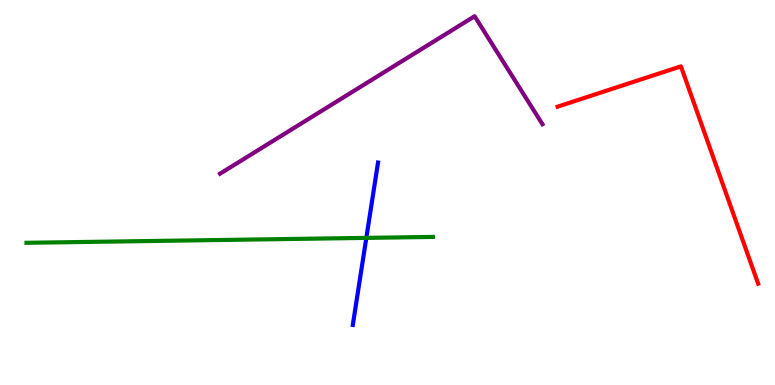[{'lines': ['blue', 'red'], 'intersections': []}, {'lines': ['green', 'red'], 'intersections': []}, {'lines': ['purple', 'red'], 'intersections': []}, {'lines': ['blue', 'green'], 'intersections': [{'x': 4.73, 'y': 3.82}]}, {'lines': ['blue', 'purple'], 'intersections': []}, {'lines': ['green', 'purple'], 'intersections': []}]